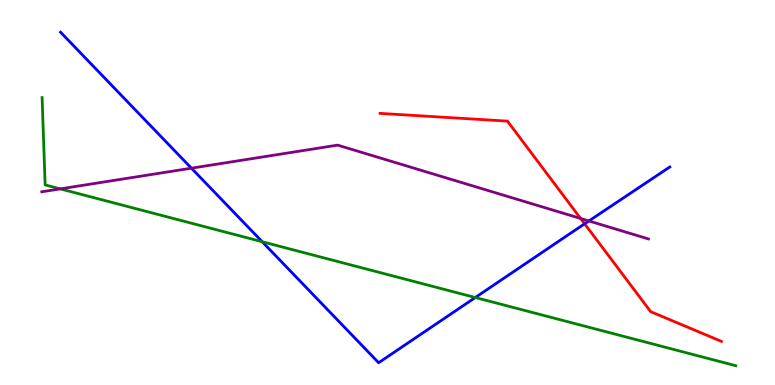[{'lines': ['blue', 'red'], 'intersections': [{'x': 7.54, 'y': 4.19}]}, {'lines': ['green', 'red'], 'intersections': []}, {'lines': ['purple', 'red'], 'intersections': [{'x': 7.49, 'y': 4.33}]}, {'lines': ['blue', 'green'], 'intersections': [{'x': 3.38, 'y': 3.72}, {'x': 6.13, 'y': 2.27}]}, {'lines': ['blue', 'purple'], 'intersections': [{'x': 2.47, 'y': 5.63}, {'x': 7.6, 'y': 4.26}]}, {'lines': ['green', 'purple'], 'intersections': [{'x': 0.778, 'y': 5.09}]}]